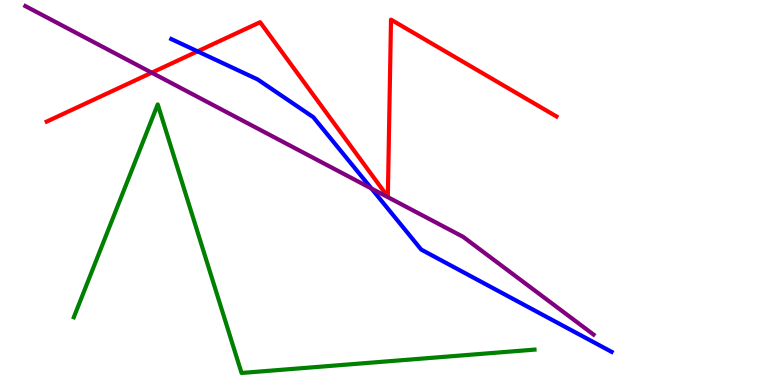[{'lines': ['blue', 'red'], 'intersections': [{'x': 2.55, 'y': 8.67}]}, {'lines': ['green', 'red'], 'intersections': []}, {'lines': ['purple', 'red'], 'intersections': [{'x': 1.96, 'y': 8.11}]}, {'lines': ['blue', 'green'], 'intersections': []}, {'lines': ['blue', 'purple'], 'intersections': [{'x': 4.79, 'y': 5.1}]}, {'lines': ['green', 'purple'], 'intersections': []}]